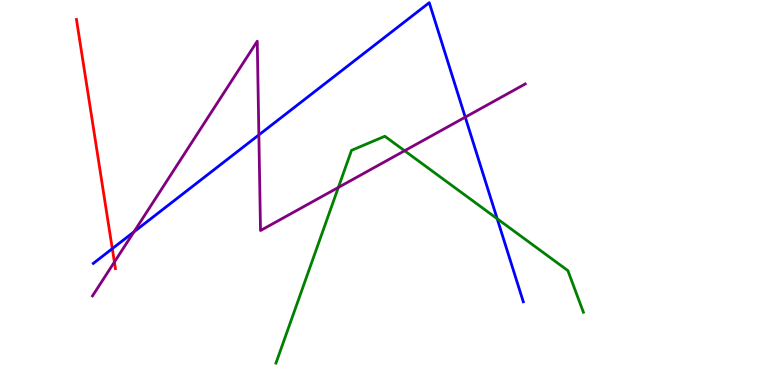[{'lines': ['blue', 'red'], 'intersections': [{'x': 1.45, 'y': 3.54}]}, {'lines': ['green', 'red'], 'intersections': []}, {'lines': ['purple', 'red'], 'intersections': [{'x': 1.48, 'y': 3.19}]}, {'lines': ['blue', 'green'], 'intersections': [{'x': 6.42, 'y': 4.32}]}, {'lines': ['blue', 'purple'], 'intersections': [{'x': 1.73, 'y': 3.98}, {'x': 3.34, 'y': 6.5}, {'x': 6.0, 'y': 6.96}]}, {'lines': ['green', 'purple'], 'intersections': [{'x': 4.37, 'y': 5.13}, {'x': 5.22, 'y': 6.08}]}]